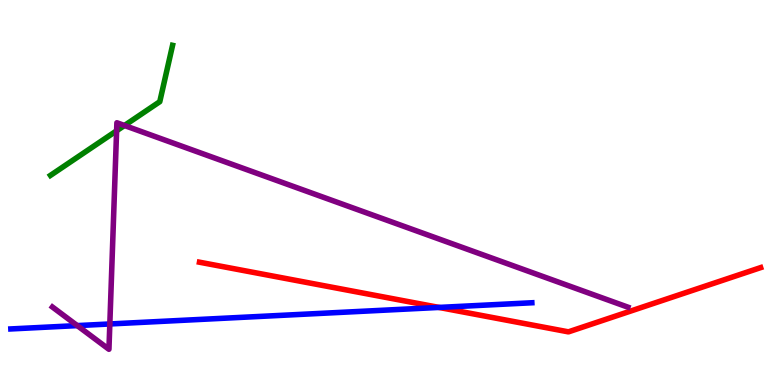[{'lines': ['blue', 'red'], 'intersections': [{'x': 5.66, 'y': 2.01}]}, {'lines': ['green', 'red'], 'intersections': []}, {'lines': ['purple', 'red'], 'intersections': []}, {'lines': ['blue', 'green'], 'intersections': []}, {'lines': ['blue', 'purple'], 'intersections': [{'x': 0.997, 'y': 1.54}, {'x': 1.42, 'y': 1.59}]}, {'lines': ['green', 'purple'], 'intersections': [{'x': 1.5, 'y': 6.6}, {'x': 1.61, 'y': 6.74}]}]